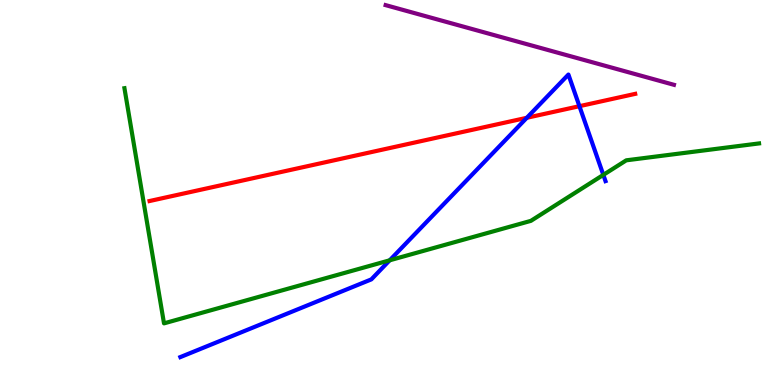[{'lines': ['blue', 'red'], 'intersections': [{'x': 6.8, 'y': 6.94}, {'x': 7.48, 'y': 7.24}]}, {'lines': ['green', 'red'], 'intersections': []}, {'lines': ['purple', 'red'], 'intersections': []}, {'lines': ['blue', 'green'], 'intersections': [{'x': 5.03, 'y': 3.24}, {'x': 7.78, 'y': 5.46}]}, {'lines': ['blue', 'purple'], 'intersections': []}, {'lines': ['green', 'purple'], 'intersections': []}]